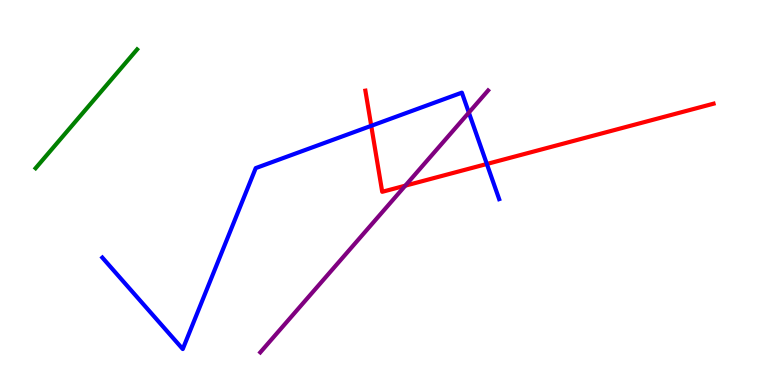[{'lines': ['blue', 'red'], 'intersections': [{'x': 4.79, 'y': 6.73}, {'x': 6.28, 'y': 5.74}]}, {'lines': ['green', 'red'], 'intersections': []}, {'lines': ['purple', 'red'], 'intersections': [{'x': 5.23, 'y': 5.18}]}, {'lines': ['blue', 'green'], 'intersections': []}, {'lines': ['blue', 'purple'], 'intersections': [{'x': 6.05, 'y': 7.08}]}, {'lines': ['green', 'purple'], 'intersections': []}]